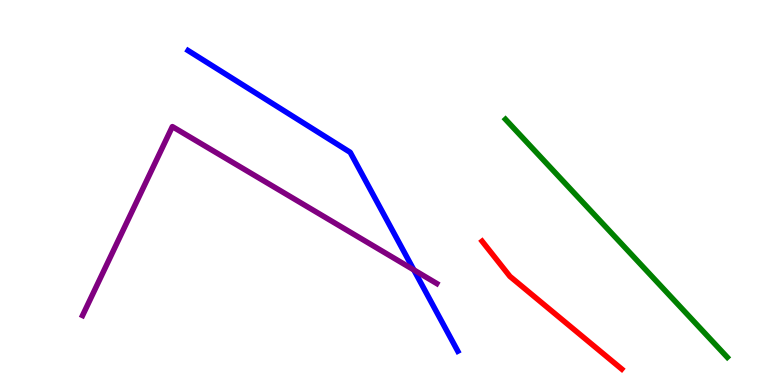[{'lines': ['blue', 'red'], 'intersections': []}, {'lines': ['green', 'red'], 'intersections': []}, {'lines': ['purple', 'red'], 'intersections': []}, {'lines': ['blue', 'green'], 'intersections': []}, {'lines': ['blue', 'purple'], 'intersections': [{'x': 5.34, 'y': 2.99}]}, {'lines': ['green', 'purple'], 'intersections': []}]